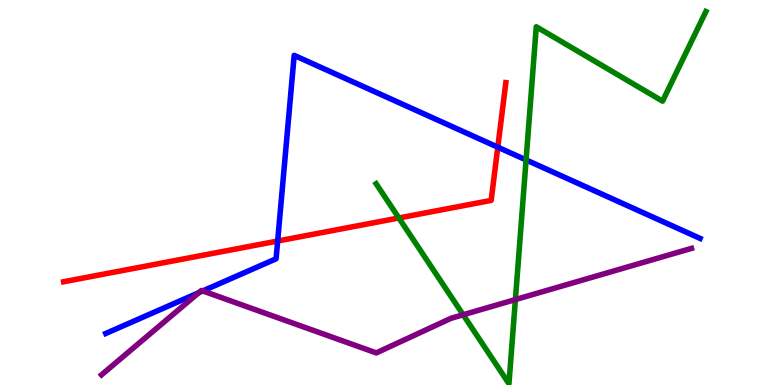[{'lines': ['blue', 'red'], 'intersections': [{'x': 3.58, 'y': 3.74}, {'x': 6.42, 'y': 6.18}]}, {'lines': ['green', 'red'], 'intersections': [{'x': 5.15, 'y': 4.34}]}, {'lines': ['purple', 'red'], 'intersections': []}, {'lines': ['blue', 'green'], 'intersections': [{'x': 6.79, 'y': 5.85}]}, {'lines': ['blue', 'purple'], 'intersections': [{'x': 2.57, 'y': 2.4}, {'x': 2.62, 'y': 2.44}]}, {'lines': ['green', 'purple'], 'intersections': [{'x': 5.98, 'y': 1.82}, {'x': 6.65, 'y': 2.22}]}]